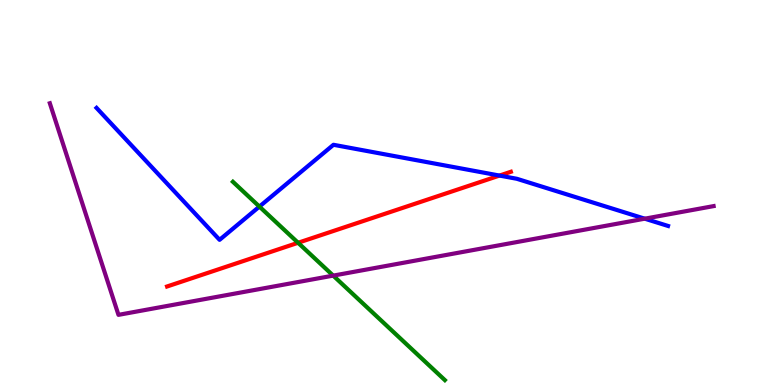[{'lines': ['blue', 'red'], 'intersections': [{'x': 6.45, 'y': 5.44}]}, {'lines': ['green', 'red'], 'intersections': [{'x': 3.85, 'y': 3.69}]}, {'lines': ['purple', 'red'], 'intersections': []}, {'lines': ['blue', 'green'], 'intersections': [{'x': 3.35, 'y': 4.63}]}, {'lines': ['blue', 'purple'], 'intersections': [{'x': 8.32, 'y': 4.32}]}, {'lines': ['green', 'purple'], 'intersections': [{'x': 4.3, 'y': 2.84}]}]